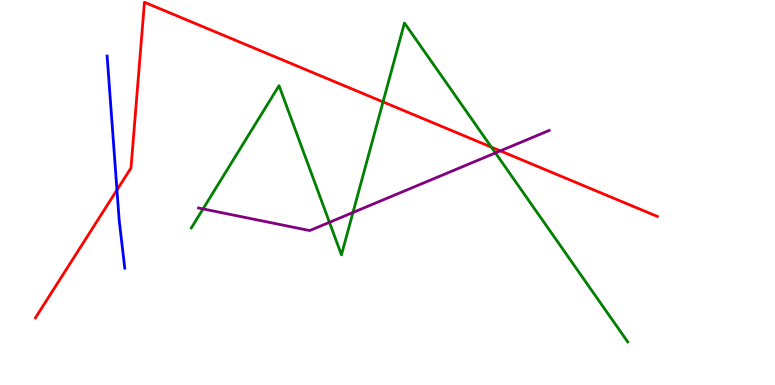[{'lines': ['blue', 'red'], 'intersections': [{'x': 1.51, 'y': 5.07}]}, {'lines': ['green', 'red'], 'intersections': [{'x': 4.94, 'y': 7.35}, {'x': 6.34, 'y': 6.18}]}, {'lines': ['purple', 'red'], 'intersections': [{'x': 6.46, 'y': 6.08}]}, {'lines': ['blue', 'green'], 'intersections': []}, {'lines': ['blue', 'purple'], 'intersections': []}, {'lines': ['green', 'purple'], 'intersections': [{'x': 2.62, 'y': 4.57}, {'x': 4.25, 'y': 4.23}, {'x': 4.55, 'y': 4.48}, {'x': 6.39, 'y': 6.03}]}]